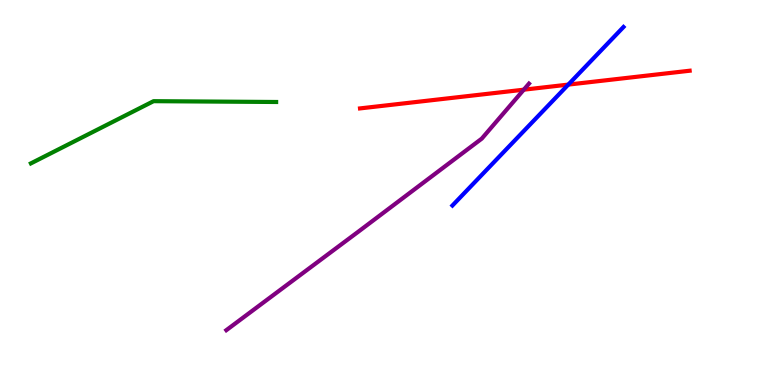[{'lines': ['blue', 'red'], 'intersections': [{'x': 7.33, 'y': 7.8}]}, {'lines': ['green', 'red'], 'intersections': []}, {'lines': ['purple', 'red'], 'intersections': [{'x': 6.76, 'y': 7.67}]}, {'lines': ['blue', 'green'], 'intersections': []}, {'lines': ['blue', 'purple'], 'intersections': []}, {'lines': ['green', 'purple'], 'intersections': []}]